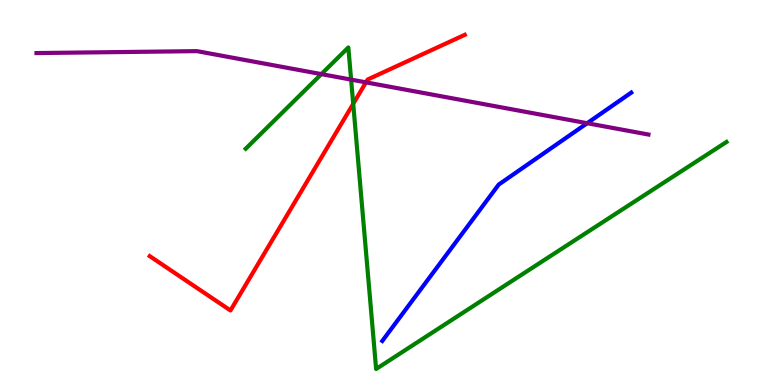[{'lines': ['blue', 'red'], 'intersections': []}, {'lines': ['green', 'red'], 'intersections': [{'x': 4.56, 'y': 7.3}]}, {'lines': ['purple', 'red'], 'intersections': [{'x': 4.72, 'y': 7.86}]}, {'lines': ['blue', 'green'], 'intersections': []}, {'lines': ['blue', 'purple'], 'intersections': [{'x': 7.58, 'y': 6.8}]}, {'lines': ['green', 'purple'], 'intersections': [{'x': 4.15, 'y': 8.07}, {'x': 4.53, 'y': 7.93}]}]